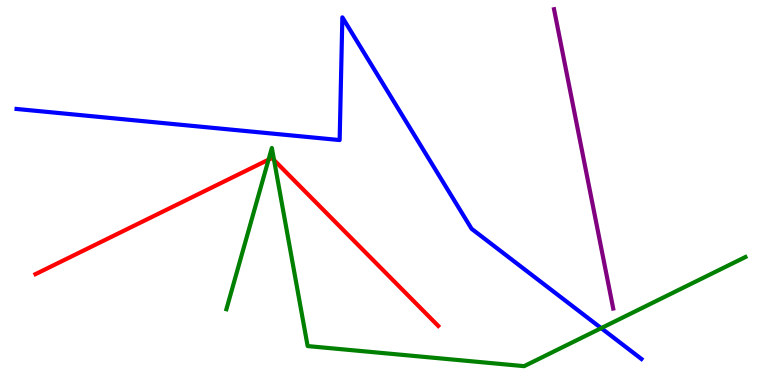[{'lines': ['blue', 'red'], 'intersections': []}, {'lines': ['green', 'red'], 'intersections': [{'x': 3.47, 'y': 5.85}, {'x': 3.54, 'y': 5.84}]}, {'lines': ['purple', 'red'], 'intersections': []}, {'lines': ['blue', 'green'], 'intersections': [{'x': 7.76, 'y': 1.48}]}, {'lines': ['blue', 'purple'], 'intersections': []}, {'lines': ['green', 'purple'], 'intersections': []}]